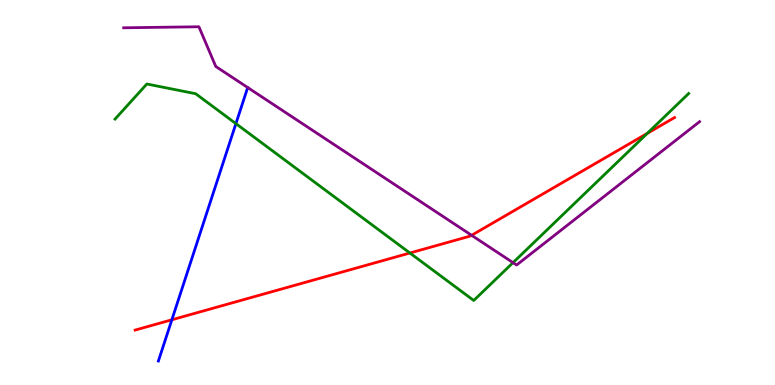[{'lines': ['blue', 'red'], 'intersections': [{'x': 2.22, 'y': 1.69}]}, {'lines': ['green', 'red'], 'intersections': [{'x': 5.29, 'y': 3.43}, {'x': 8.35, 'y': 6.54}]}, {'lines': ['purple', 'red'], 'intersections': [{'x': 6.09, 'y': 3.89}]}, {'lines': ['blue', 'green'], 'intersections': [{'x': 3.04, 'y': 6.79}]}, {'lines': ['blue', 'purple'], 'intersections': []}, {'lines': ['green', 'purple'], 'intersections': [{'x': 6.62, 'y': 3.18}]}]